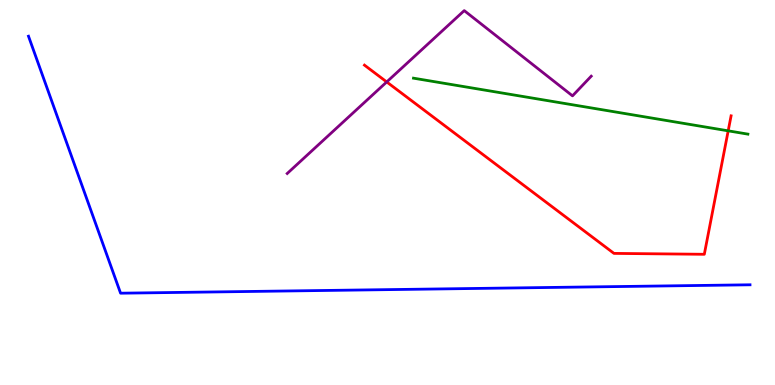[{'lines': ['blue', 'red'], 'intersections': []}, {'lines': ['green', 'red'], 'intersections': [{'x': 9.4, 'y': 6.6}]}, {'lines': ['purple', 'red'], 'intersections': [{'x': 4.99, 'y': 7.87}]}, {'lines': ['blue', 'green'], 'intersections': []}, {'lines': ['blue', 'purple'], 'intersections': []}, {'lines': ['green', 'purple'], 'intersections': []}]